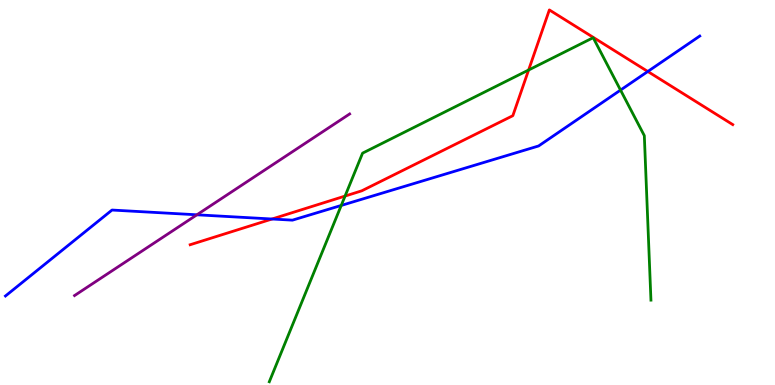[{'lines': ['blue', 'red'], 'intersections': [{'x': 3.51, 'y': 4.31}, {'x': 8.36, 'y': 8.14}]}, {'lines': ['green', 'red'], 'intersections': [{'x': 4.45, 'y': 4.91}, {'x': 6.82, 'y': 8.18}]}, {'lines': ['purple', 'red'], 'intersections': []}, {'lines': ['blue', 'green'], 'intersections': [{'x': 4.4, 'y': 4.66}, {'x': 8.01, 'y': 7.66}]}, {'lines': ['blue', 'purple'], 'intersections': [{'x': 2.54, 'y': 4.42}]}, {'lines': ['green', 'purple'], 'intersections': []}]